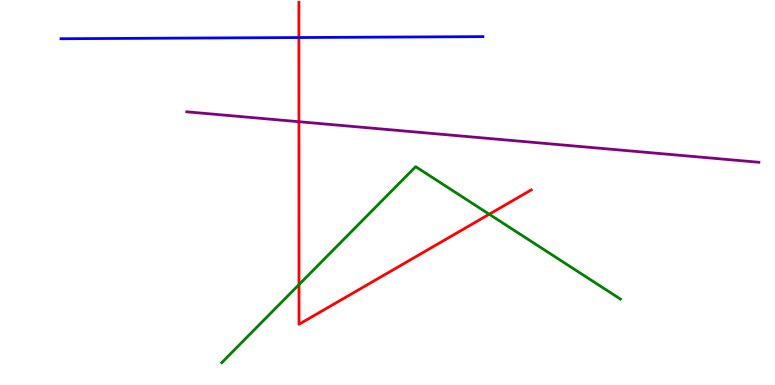[{'lines': ['blue', 'red'], 'intersections': [{'x': 3.86, 'y': 9.02}]}, {'lines': ['green', 'red'], 'intersections': [{'x': 3.86, 'y': 2.61}, {'x': 6.31, 'y': 4.44}]}, {'lines': ['purple', 'red'], 'intersections': [{'x': 3.86, 'y': 6.84}]}, {'lines': ['blue', 'green'], 'intersections': []}, {'lines': ['blue', 'purple'], 'intersections': []}, {'lines': ['green', 'purple'], 'intersections': []}]